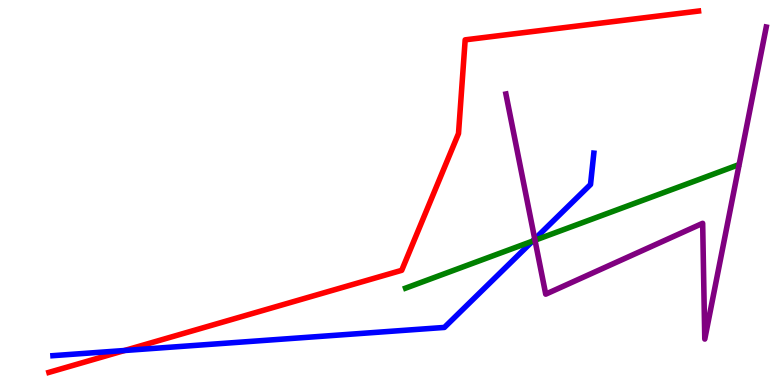[{'lines': ['blue', 'red'], 'intersections': [{'x': 1.61, 'y': 0.896}]}, {'lines': ['green', 'red'], 'intersections': []}, {'lines': ['purple', 'red'], 'intersections': []}, {'lines': ['blue', 'green'], 'intersections': [{'x': 6.87, 'y': 3.74}]}, {'lines': ['blue', 'purple'], 'intersections': [{'x': 6.9, 'y': 3.79}]}, {'lines': ['green', 'purple'], 'intersections': [{'x': 6.9, 'y': 3.76}]}]